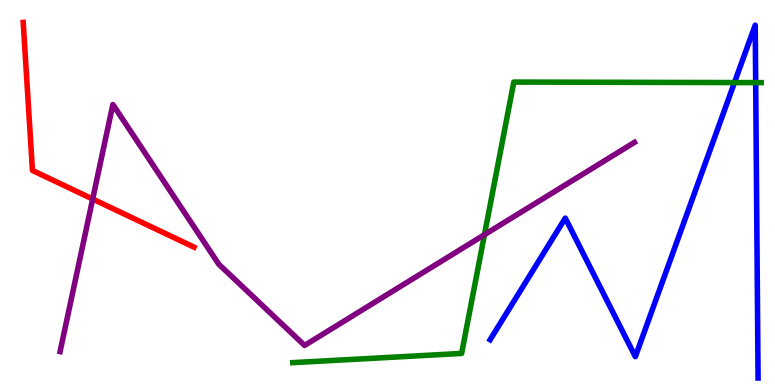[{'lines': ['blue', 'red'], 'intersections': []}, {'lines': ['green', 'red'], 'intersections': []}, {'lines': ['purple', 'red'], 'intersections': [{'x': 1.2, 'y': 4.83}]}, {'lines': ['blue', 'green'], 'intersections': [{'x': 9.48, 'y': 7.86}, {'x': 9.75, 'y': 7.85}]}, {'lines': ['blue', 'purple'], 'intersections': []}, {'lines': ['green', 'purple'], 'intersections': [{'x': 6.25, 'y': 3.9}]}]